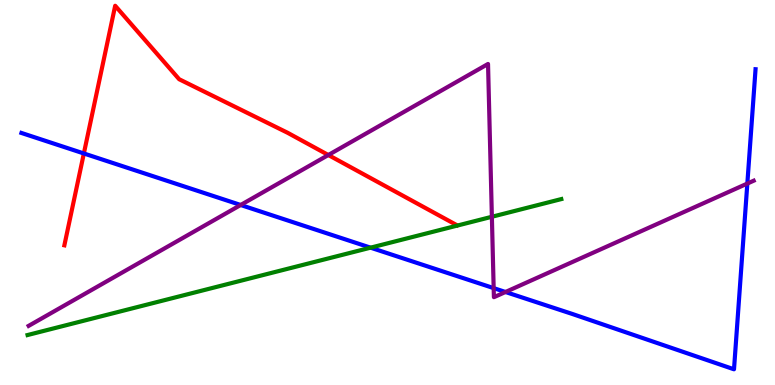[{'lines': ['blue', 'red'], 'intersections': [{'x': 1.08, 'y': 6.01}]}, {'lines': ['green', 'red'], 'intersections': []}, {'lines': ['purple', 'red'], 'intersections': [{'x': 4.24, 'y': 5.97}]}, {'lines': ['blue', 'green'], 'intersections': [{'x': 4.78, 'y': 3.57}]}, {'lines': ['blue', 'purple'], 'intersections': [{'x': 3.11, 'y': 4.68}, {'x': 6.37, 'y': 2.52}, {'x': 6.52, 'y': 2.42}, {'x': 9.64, 'y': 5.23}]}, {'lines': ['green', 'purple'], 'intersections': [{'x': 6.35, 'y': 4.37}]}]